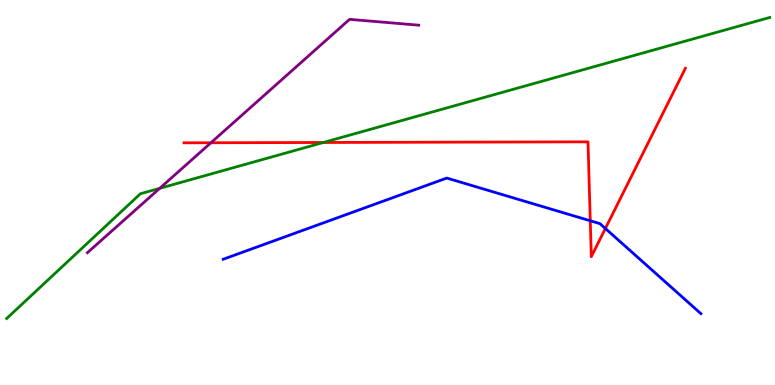[{'lines': ['blue', 'red'], 'intersections': [{'x': 7.62, 'y': 4.27}, {'x': 7.81, 'y': 4.06}]}, {'lines': ['green', 'red'], 'intersections': [{'x': 4.17, 'y': 6.3}]}, {'lines': ['purple', 'red'], 'intersections': [{'x': 2.72, 'y': 6.29}]}, {'lines': ['blue', 'green'], 'intersections': []}, {'lines': ['blue', 'purple'], 'intersections': []}, {'lines': ['green', 'purple'], 'intersections': [{'x': 2.06, 'y': 5.11}]}]